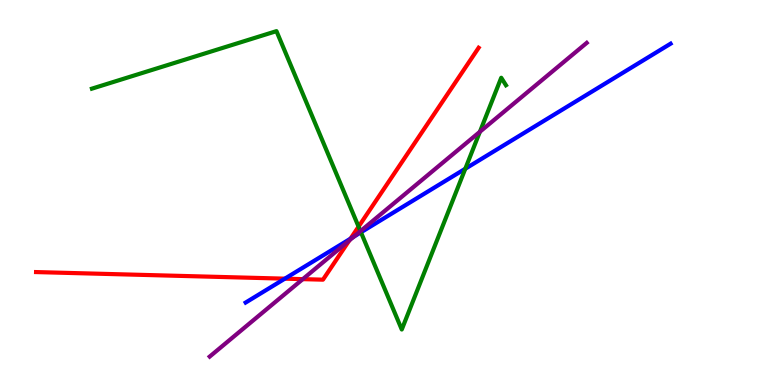[{'lines': ['blue', 'red'], 'intersections': [{'x': 3.68, 'y': 2.76}, {'x': 4.52, 'y': 3.8}]}, {'lines': ['green', 'red'], 'intersections': [{'x': 4.63, 'y': 4.11}]}, {'lines': ['purple', 'red'], 'intersections': [{'x': 3.91, 'y': 2.75}, {'x': 4.51, 'y': 3.76}]}, {'lines': ['blue', 'green'], 'intersections': [{'x': 4.66, 'y': 3.97}, {'x': 6.0, 'y': 5.62}]}, {'lines': ['blue', 'purple'], 'intersections': [{'x': 4.57, 'y': 3.85}]}, {'lines': ['green', 'purple'], 'intersections': [{'x': 4.65, 'y': 4.0}, {'x': 6.19, 'y': 6.58}]}]